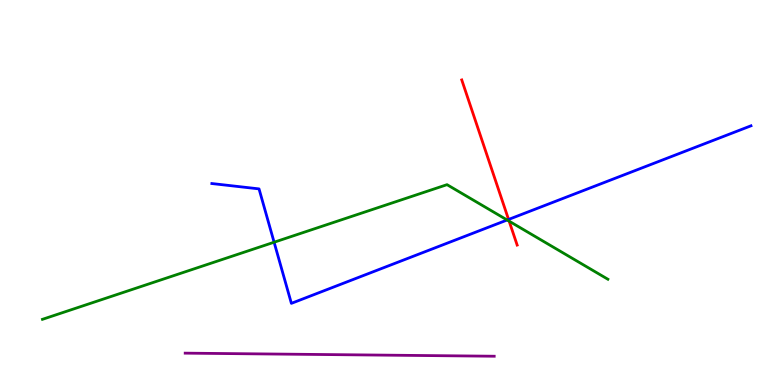[{'lines': ['blue', 'red'], 'intersections': [{'x': 6.56, 'y': 4.3}]}, {'lines': ['green', 'red'], 'intersections': [{'x': 6.57, 'y': 4.25}]}, {'lines': ['purple', 'red'], 'intersections': []}, {'lines': ['blue', 'green'], 'intersections': [{'x': 3.54, 'y': 3.71}, {'x': 6.54, 'y': 4.29}]}, {'lines': ['blue', 'purple'], 'intersections': []}, {'lines': ['green', 'purple'], 'intersections': []}]